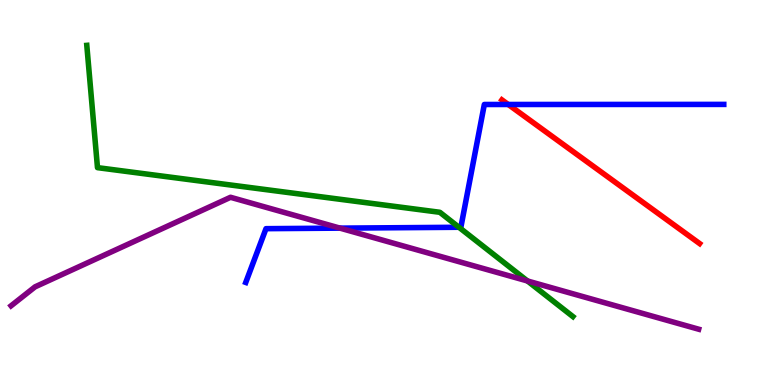[{'lines': ['blue', 'red'], 'intersections': [{'x': 6.56, 'y': 7.29}]}, {'lines': ['green', 'red'], 'intersections': []}, {'lines': ['purple', 'red'], 'intersections': []}, {'lines': ['blue', 'green'], 'intersections': [{'x': 5.92, 'y': 4.1}]}, {'lines': ['blue', 'purple'], 'intersections': [{'x': 4.39, 'y': 4.07}]}, {'lines': ['green', 'purple'], 'intersections': [{'x': 6.81, 'y': 2.7}]}]